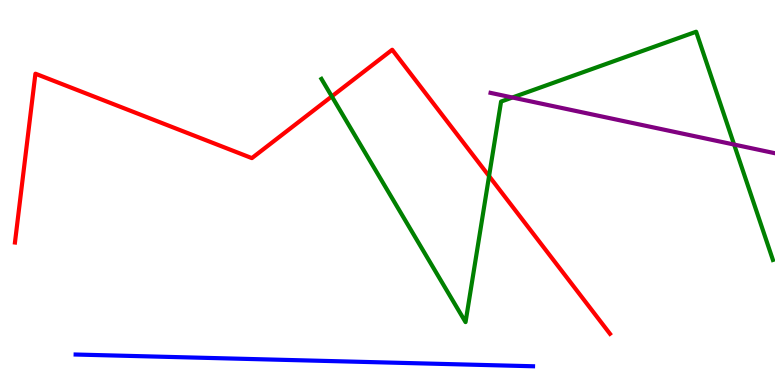[{'lines': ['blue', 'red'], 'intersections': []}, {'lines': ['green', 'red'], 'intersections': [{'x': 4.28, 'y': 7.5}, {'x': 6.31, 'y': 5.43}]}, {'lines': ['purple', 'red'], 'intersections': []}, {'lines': ['blue', 'green'], 'intersections': []}, {'lines': ['blue', 'purple'], 'intersections': []}, {'lines': ['green', 'purple'], 'intersections': [{'x': 6.61, 'y': 7.47}, {'x': 9.47, 'y': 6.25}]}]